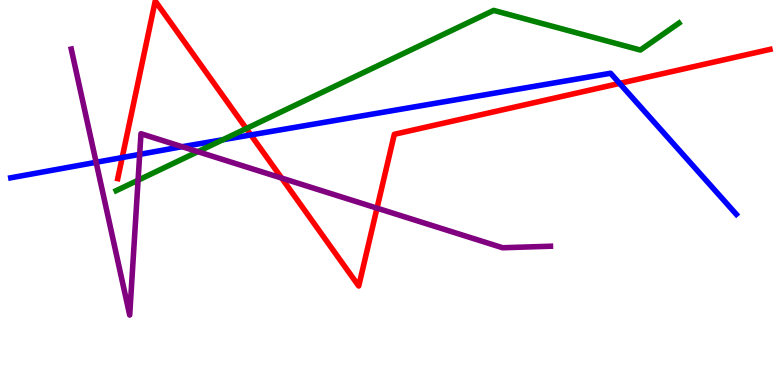[{'lines': ['blue', 'red'], 'intersections': [{'x': 1.58, 'y': 5.91}, {'x': 3.24, 'y': 6.5}, {'x': 7.99, 'y': 7.83}]}, {'lines': ['green', 'red'], 'intersections': [{'x': 3.18, 'y': 6.66}]}, {'lines': ['purple', 'red'], 'intersections': [{'x': 3.63, 'y': 5.37}, {'x': 4.86, 'y': 4.59}]}, {'lines': ['blue', 'green'], 'intersections': [{'x': 2.88, 'y': 6.37}]}, {'lines': ['blue', 'purple'], 'intersections': [{'x': 1.24, 'y': 5.78}, {'x': 1.8, 'y': 5.99}, {'x': 2.35, 'y': 6.19}]}, {'lines': ['green', 'purple'], 'intersections': [{'x': 1.78, 'y': 5.32}, {'x': 2.55, 'y': 6.06}]}]